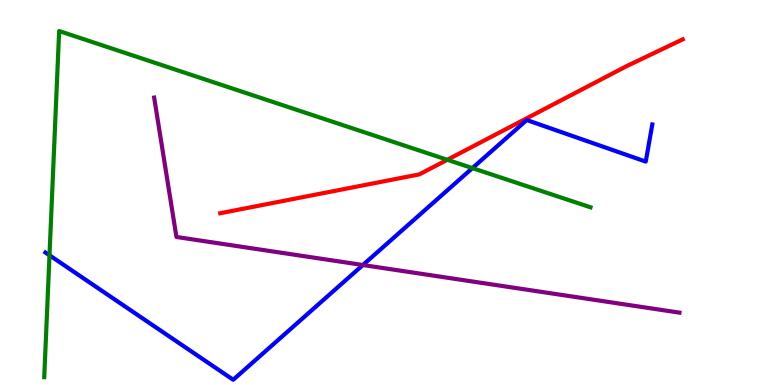[{'lines': ['blue', 'red'], 'intersections': []}, {'lines': ['green', 'red'], 'intersections': [{'x': 5.77, 'y': 5.85}]}, {'lines': ['purple', 'red'], 'intersections': []}, {'lines': ['blue', 'green'], 'intersections': [{'x': 0.639, 'y': 3.37}, {'x': 6.1, 'y': 5.63}]}, {'lines': ['blue', 'purple'], 'intersections': [{'x': 4.68, 'y': 3.12}]}, {'lines': ['green', 'purple'], 'intersections': []}]